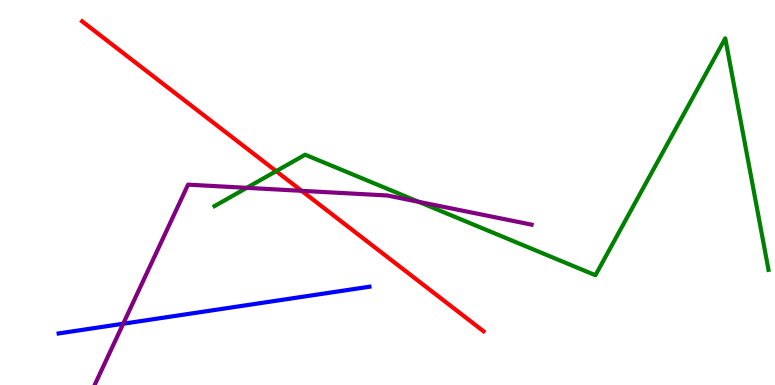[{'lines': ['blue', 'red'], 'intersections': []}, {'lines': ['green', 'red'], 'intersections': [{'x': 3.56, 'y': 5.55}]}, {'lines': ['purple', 'red'], 'intersections': [{'x': 3.89, 'y': 5.04}]}, {'lines': ['blue', 'green'], 'intersections': []}, {'lines': ['blue', 'purple'], 'intersections': [{'x': 1.59, 'y': 1.59}]}, {'lines': ['green', 'purple'], 'intersections': [{'x': 3.18, 'y': 5.12}, {'x': 5.4, 'y': 4.76}]}]